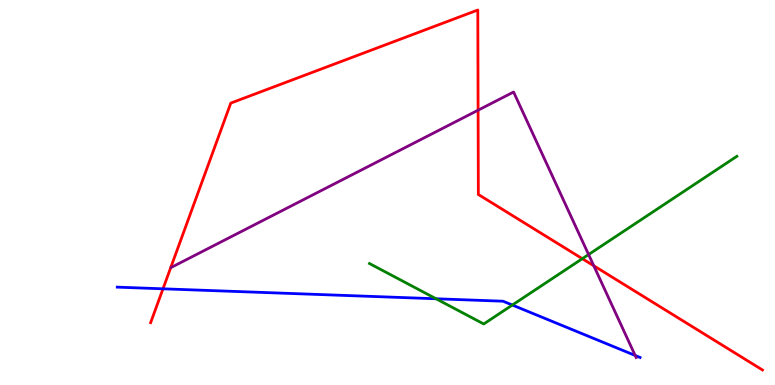[{'lines': ['blue', 'red'], 'intersections': [{'x': 2.1, 'y': 2.5}]}, {'lines': ['green', 'red'], 'intersections': [{'x': 7.51, 'y': 3.28}]}, {'lines': ['purple', 'red'], 'intersections': [{'x': 6.17, 'y': 7.14}, {'x': 7.66, 'y': 3.1}]}, {'lines': ['blue', 'green'], 'intersections': [{'x': 5.63, 'y': 2.24}, {'x': 6.61, 'y': 2.08}]}, {'lines': ['blue', 'purple'], 'intersections': [{'x': 8.2, 'y': 0.767}]}, {'lines': ['green', 'purple'], 'intersections': [{'x': 7.59, 'y': 3.39}]}]